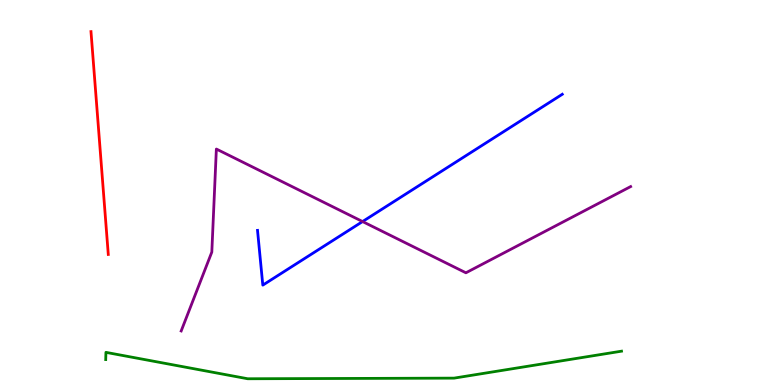[{'lines': ['blue', 'red'], 'intersections': []}, {'lines': ['green', 'red'], 'intersections': []}, {'lines': ['purple', 'red'], 'intersections': []}, {'lines': ['blue', 'green'], 'intersections': []}, {'lines': ['blue', 'purple'], 'intersections': [{'x': 4.68, 'y': 4.25}]}, {'lines': ['green', 'purple'], 'intersections': []}]